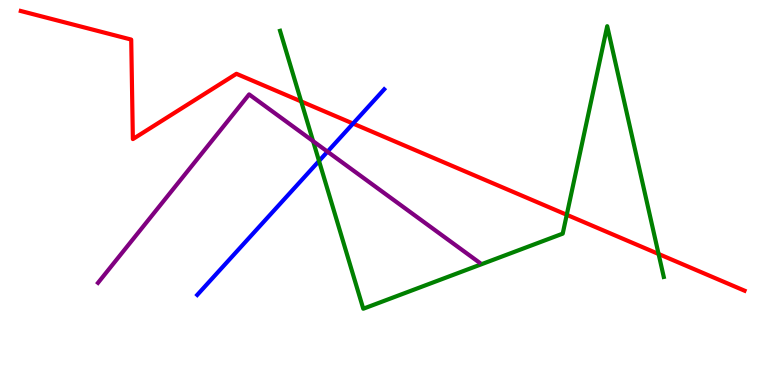[{'lines': ['blue', 'red'], 'intersections': [{'x': 4.56, 'y': 6.79}]}, {'lines': ['green', 'red'], 'intersections': [{'x': 3.89, 'y': 7.37}, {'x': 7.31, 'y': 4.42}, {'x': 8.5, 'y': 3.4}]}, {'lines': ['purple', 'red'], 'intersections': []}, {'lines': ['blue', 'green'], 'intersections': [{'x': 4.12, 'y': 5.82}]}, {'lines': ['blue', 'purple'], 'intersections': [{'x': 4.23, 'y': 6.06}]}, {'lines': ['green', 'purple'], 'intersections': [{'x': 4.04, 'y': 6.33}]}]